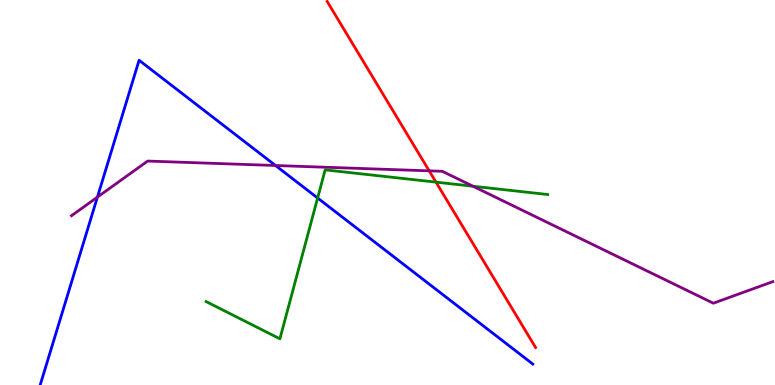[{'lines': ['blue', 'red'], 'intersections': []}, {'lines': ['green', 'red'], 'intersections': [{'x': 5.63, 'y': 5.27}]}, {'lines': ['purple', 'red'], 'intersections': [{'x': 5.54, 'y': 5.56}]}, {'lines': ['blue', 'green'], 'intersections': [{'x': 4.1, 'y': 4.86}]}, {'lines': ['blue', 'purple'], 'intersections': [{'x': 1.26, 'y': 4.88}, {'x': 3.55, 'y': 5.7}]}, {'lines': ['green', 'purple'], 'intersections': [{'x': 6.1, 'y': 5.16}]}]